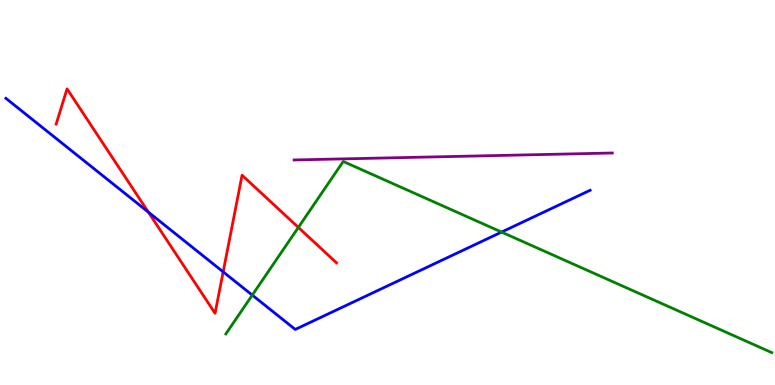[{'lines': ['blue', 'red'], 'intersections': [{'x': 1.91, 'y': 4.49}, {'x': 2.88, 'y': 2.94}]}, {'lines': ['green', 'red'], 'intersections': [{'x': 3.85, 'y': 4.09}]}, {'lines': ['purple', 'red'], 'intersections': []}, {'lines': ['blue', 'green'], 'intersections': [{'x': 3.26, 'y': 2.33}, {'x': 6.47, 'y': 3.97}]}, {'lines': ['blue', 'purple'], 'intersections': []}, {'lines': ['green', 'purple'], 'intersections': []}]